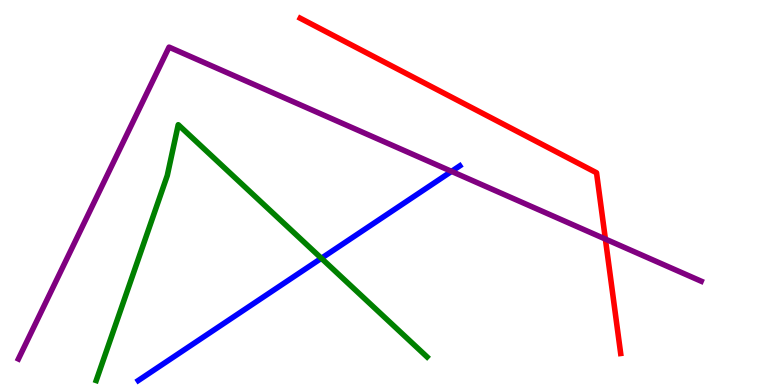[{'lines': ['blue', 'red'], 'intersections': []}, {'lines': ['green', 'red'], 'intersections': []}, {'lines': ['purple', 'red'], 'intersections': [{'x': 7.81, 'y': 3.79}]}, {'lines': ['blue', 'green'], 'intersections': [{'x': 4.15, 'y': 3.29}]}, {'lines': ['blue', 'purple'], 'intersections': [{'x': 5.83, 'y': 5.55}]}, {'lines': ['green', 'purple'], 'intersections': []}]